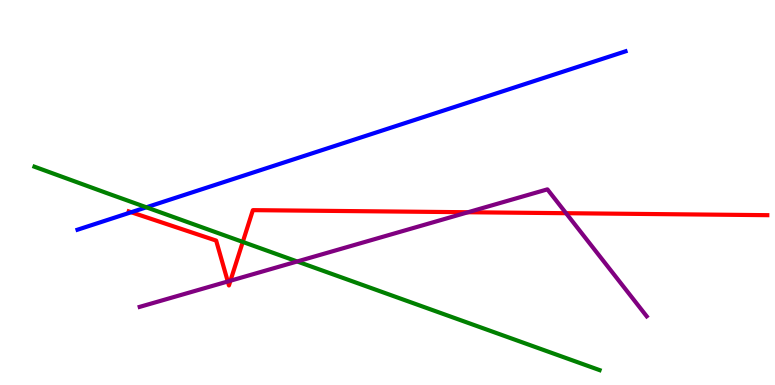[{'lines': ['blue', 'red'], 'intersections': [{'x': 1.69, 'y': 4.49}]}, {'lines': ['green', 'red'], 'intersections': [{'x': 3.13, 'y': 3.72}]}, {'lines': ['purple', 'red'], 'intersections': [{'x': 2.94, 'y': 2.69}, {'x': 2.97, 'y': 2.71}, {'x': 6.04, 'y': 4.49}, {'x': 7.3, 'y': 4.46}]}, {'lines': ['blue', 'green'], 'intersections': [{'x': 1.89, 'y': 4.62}]}, {'lines': ['blue', 'purple'], 'intersections': []}, {'lines': ['green', 'purple'], 'intersections': [{'x': 3.83, 'y': 3.21}]}]